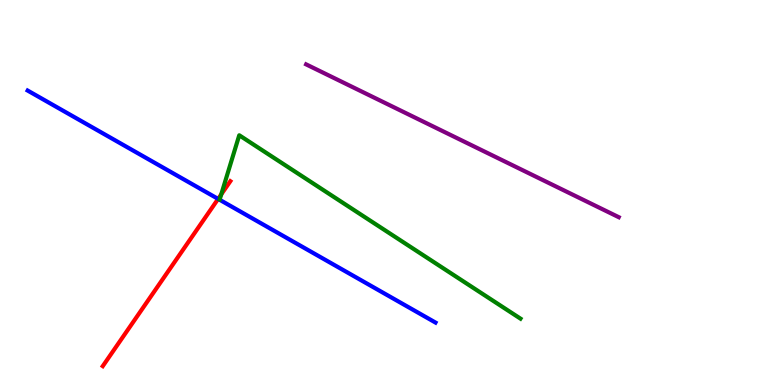[{'lines': ['blue', 'red'], 'intersections': [{'x': 2.81, 'y': 4.83}]}, {'lines': ['green', 'red'], 'intersections': [{'x': 2.85, 'y': 4.95}]}, {'lines': ['purple', 'red'], 'intersections': []}, {'lines': ['blue', 'green'], 'intersections': []}, {'lines': ['blue', 'purple'], 'intersections': []}, {'lines': ['green', 'purple'], 'intersections': []}]